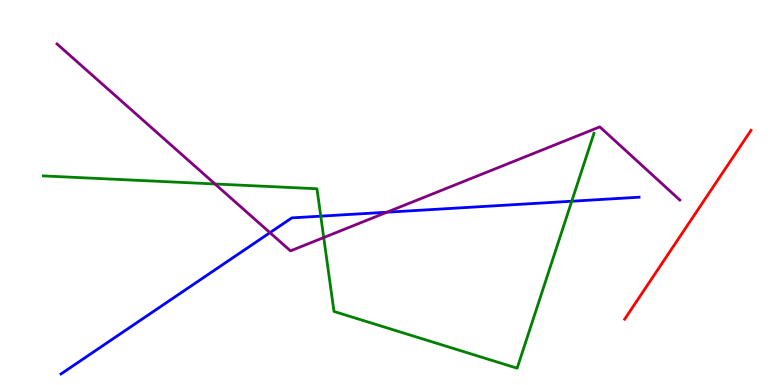[{'lines': ['blue', 'red'], 'intersections': []}, {'lines': ['green', 'red'], 'intersections': []}, {'lines': ['purple', 'red'], 'intersections': []}, {'lines': ['blue', 'green'], 'intersections': [{'x': 4.14, 'y': 4.39}, {'x': 7.38, 'y': 4.77}]}, {'lines': ['blue', 'purple'], 'intersections': [{'x': 3.48, 'y': 3.96}, {'x': 4.99, 'y': 4.49}]}, {'lines': ['green', 'purple'], 'intersections': [{'x': 2.77, 'y': 5.22}, {'x': 4.18, 'y': 3.83}]}]